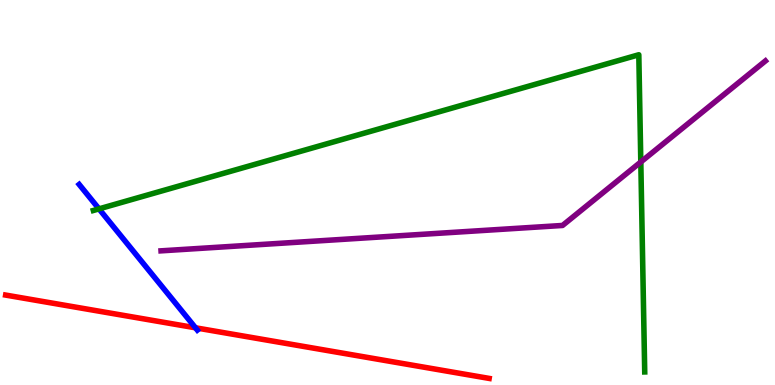[{'lines': ['blue', 'red'], 'intersections': [{'x': 2.52, 'y': 1.49}]}, {'lines': ['green', 'red'], 'intersections': []}, {'lines': ['purple', 'red'], 'intersections': []}, {'lines': ['blue', 'green'], 'intersections': [{'x': 1.28, 'y': 4.57}]}, {'lines': ['blue', 'purple'], 'intersections': []}, {'lines': ['green', 'purple'], 'intersections': [{'x': 8.27, 'y': 5.79}]}]